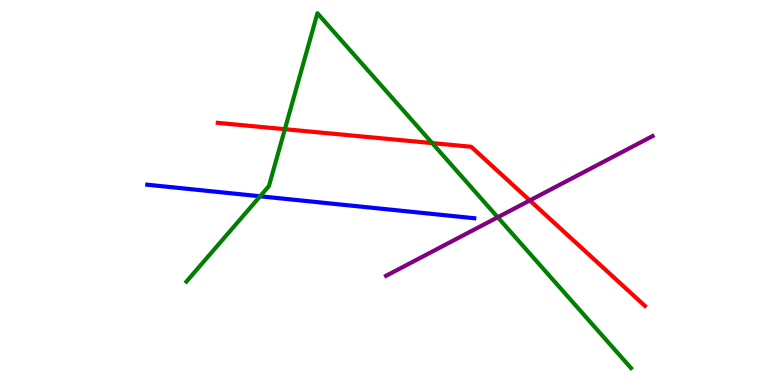[{'lines': ['blue', 'red'], 'intersections': []}, {'lines': ['green', 'red'], 'intersections': [{'x': 3.68, 'y': 6.64}, {'x': 5.58, 'y': 6.28}]}, {'lines': ['purple', 'red'], 'intersections': [{'x': 6.84, 'y': 4.79}]}, {'lines': ['blue', 'green'], 'intersections': [{'x': 3.36, 'y': 4.9}]}, {'lines': ['blue', 'purple'], 'intersections': []}, {'lines': ['green', 'purple'], 'intersections': [{'x': 6.42, 'y': 4.36}]}]